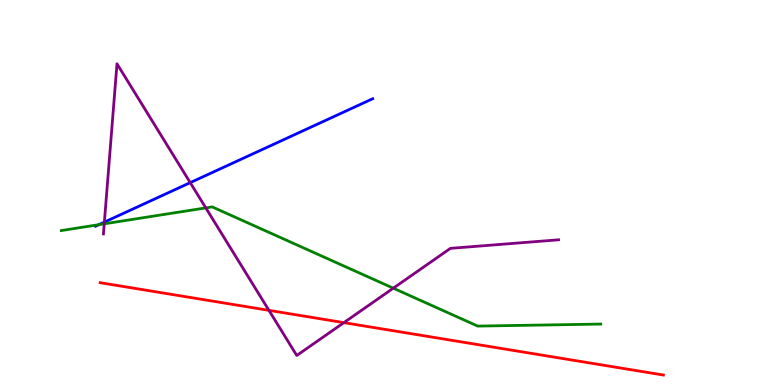[{'lines': ['blue', 'red'], 'intersections': []}, {'lines': ['green', 'red'], 'intersections': []}, {'lines': ['purple', 'red'], 'intersections': [{'x': 3.47, 'y': 1.94}, {'x': 4.44, 'y': 1.62}]}, {'lines': ['blue', 'green'], 'intersections': [{'x': 1.28, 'y': 4.16}]}, {'lines': ['blue', 'purple'], 'intersections': [{'x': 1.35, 'y': 4.23}, {'x': 2.45, 'y': 5.26}]}, {'lines': ['green', 'purple'], 'intersections': [{'x': 1.34, 'y': 4.19}, {'x': 2.66, 'y': 4.6}, {'x': 5.07, 'y': 2.51}]}]